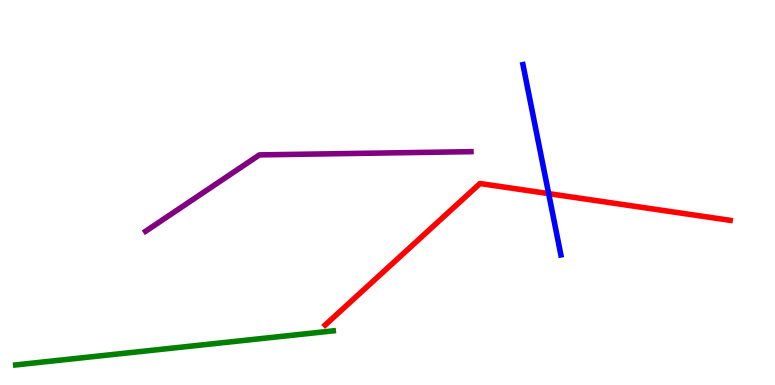[{'lines': ['blue', 'red'], 'intersections': [{'x': 7.08, 'y': 4.97}]}, {'lines': ['green', 'red'], 'intersections': []}, {'lines': ['purple', 'red'], 'intersections': []}, {'lines': ['blue', 'green'], 'intersections': []}, {'lines': ['blue', 'purple'], 'intersections': []}, {'lines': ['green', 'purple'], 'intersections': []}]